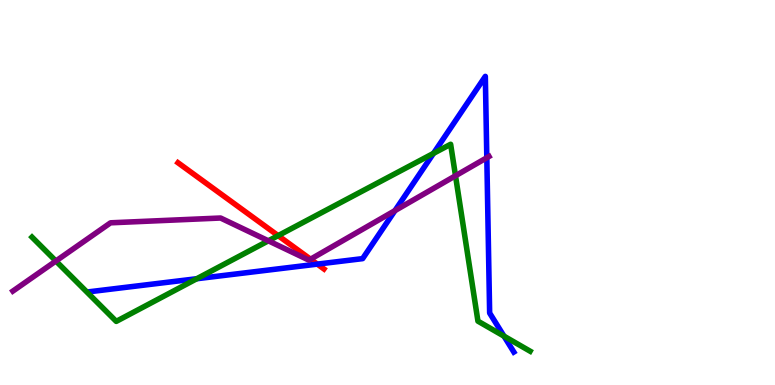[{'lines': ['blue', 'red'], 'intersections': [{'x': 4.09, 'y': 3.14}]}, {'lines': ['green', 'red'], 'intersections': [{'x': 3.59, 'y': 3.88}]}, {'lines': ['purple', 'red'], 'intersections': [{'x': 4.01, 'y': 3.27}]}, {'lines': ['blue', 'green'], 'intersections': [{'x': 2.54, 'y': 2.76}, {'x': 5.59, 'y': 6.02}, {'x': 6.5, 'y': 1.27}]}, {'lines': ['blue', 'purple'], 'intersections': [{'x': 5.1, 'y': 4.53}, {'x': 6.28, 'y': 5.9}]}, {'lines': ['green', 'purple'], 'intersections': [{'x': 0.721, 'y': 3.22}, {'x': 3.46, 'y': 3.75}, {'x': 5.88, 'y': 5.43}]}]